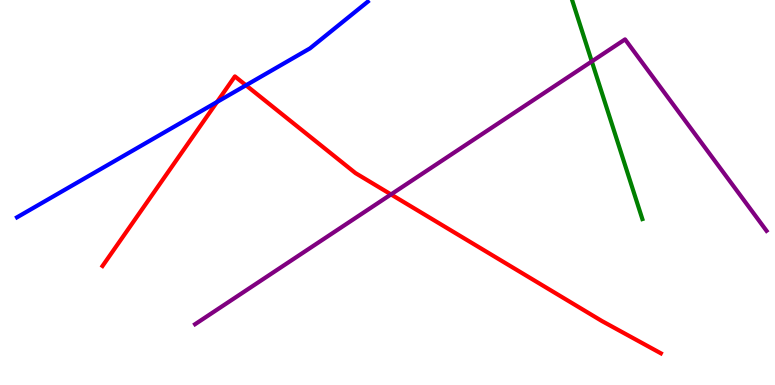[{'lines': ['blue', 'red'], 'intersections': [{'x': 2.8, 'y': 7.35}, {'x': 3.17, 'y': 7.78}]}, {'lines': ['green', 'red'], 'intersections': []}, {'lines': ['purple', 'red'], 'intersections': [{'x': 5.05, 'y': 4.95}]}, {'lines': ['blue', 'green'], 'intersections': []}, {'lines': ['blue', 'purple'], 'intersections': []}, {'lines': ['green', 'purple'], 'intersections': [{'x': 7.64, 'y': 8.4}]}]